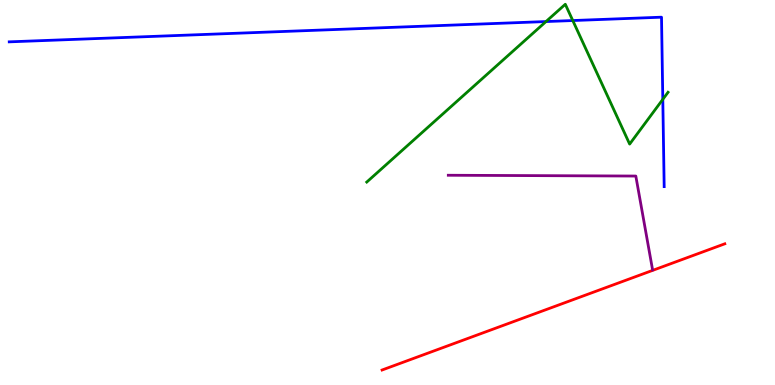[{'lines': ['blue', 'red'], 'intersections': []}, {'lines': ['green', 'red'], 'intersections': []}, {'lines': ['purple', 'red'], 'intersections': []}, {'lines': ['blue', 'green'], 'intersections': [{'x': 7.05, 'y': 9.44}, {'x': 7.39, 'y': 9.47}, {'x': 8.55, 'y': 7.42}]}, {'lines': ['blue', 'purple'], 'intersections': []}, {'lines': ['green', 'purple'], 'intersections': []}]